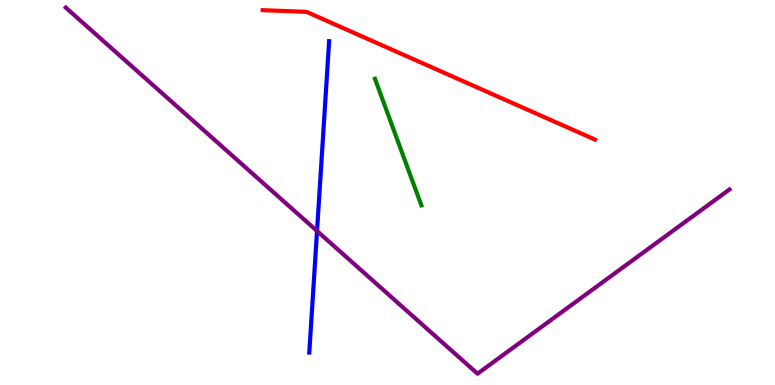[{'lines': ['blue', 'red'], 'intersections': []}, {'lines': ['green', 'red'], 'intersections': []}, {'lines': ['purple', 'red'], 'intersections': []}, {'lines': ['blue', 'green'], 'intersections': []}, {'lines': ['blue', 'purple'], 'intersections': [{'x': 4.09, 'y': 4.0}]}, {'lines': ['green', 'purple'], 'intersections': []}]